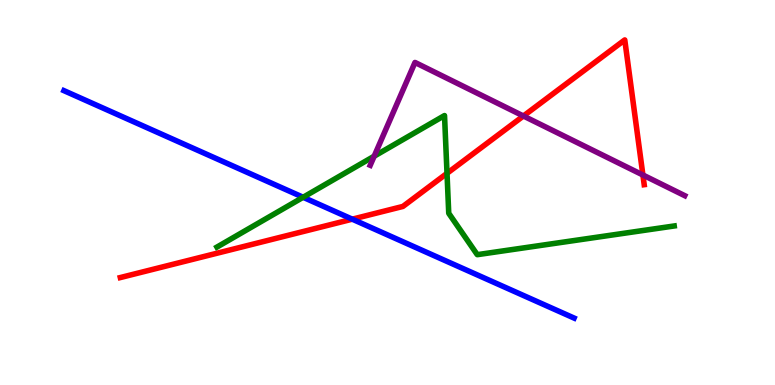[{'lines': ['blue', 'red'], 'intersections': [{'x': 4.55, 'y': 4.31}]}, {'lines': ['green', 'red'], 'intersections': [{'x': 5.77, 'y': 5.5}]}, {'lines': ['purple', 'red'], 'intersections': [{'x': 6.75, 'y': 6.99}, {'x': 8.3, 'y': 5.45}]}, {'lines': ['blue', 'green'], 'intersections': [{'x': 3.91, 'y': 4.88}]}, {'lines': ['blue', 'purple'], 'intersections': []}, {'lines': ['green', 'purple'], 'intersections': [{'x': 4.83, 'y': 5.94}]}]